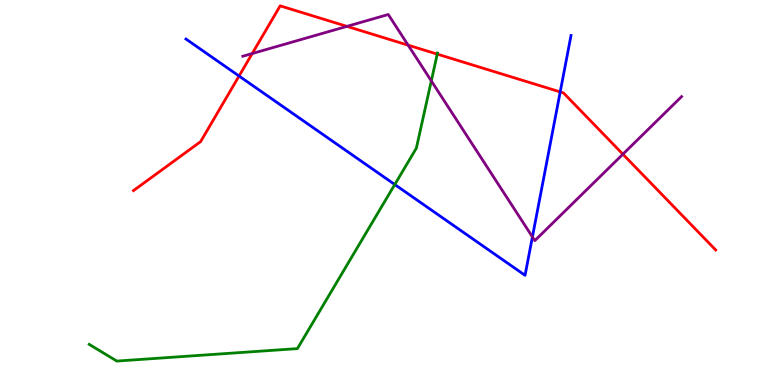[{'lines': ['blue', 'red'], 'intersections': [{'x': 3.08, 'y': 8.03}, {'x': 7.23, 'y': 7.61}]}, {'lines': ['green', 'red'], 'intersections': [{'x': 5.64, 'y': 8.59}]}, {'lines': ['purple', 'red'], 'intersections': [{'x': 3.25, 'y': 8.61}, {'x': 4.48, 'y': 9.32}, {'x': 5.27, 'y': 8.83}, {'x': 8.04, 'y': 5.99}]}, {'lines': ['blue', 'green'], 'intersections': [{'x': 5.09, 'y': 5.21}]}, {'lines': ['blue', 'purple'], 'intersections': [{'x': 6.87, 'y': 3.85}]}, {'lines': ['green', 'purple'], 'intersections': [{'x': 5.57, 'y': 7.9}]}]